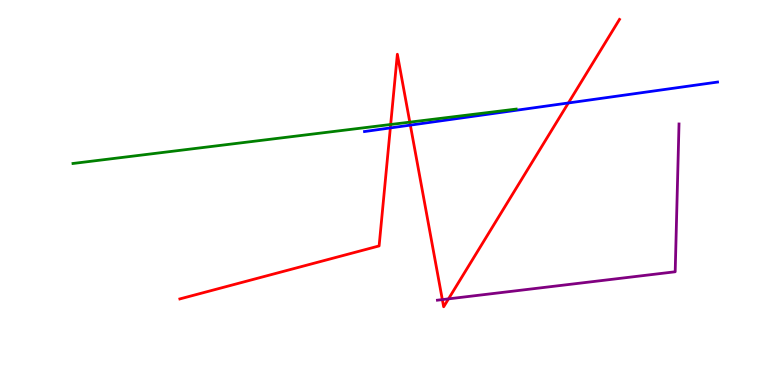[{'lines': ['blue', 'red'], 'intersections': [{'x': 5.04, 'y': 6.68}, {'x': 5.29, 'y': 6.75}, {'x': 7.33, 'y': 7.33}]}, {'lines': ['green', 'red'], 'intersections': [{'x': 5.04, 'y': 6.77}, {'x': 5.29, 'y': 6.83}]}, {'lines': ['purple', 'red'], 'intersections': [{'x': 5.71, 'y': 2.22}, {'x': 5.79, 'y': 2.24}]}, {'lines': ['blue', 'green'], 'intersections': []}, {'lines': ['blue', 'purple'], 'intersections': []}, {'lines': ['green', 'purple'], 'intersections': []}]